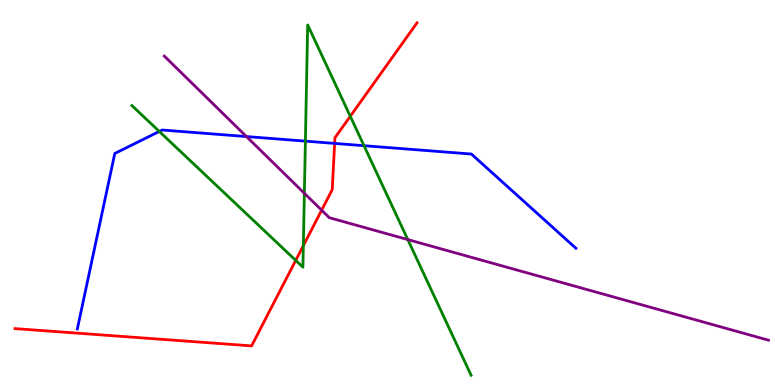[{'lines': ['blue', 'red'], 'intersections': [{'x': 4.32, 'y': 6.28}]}, {'lines': ['green', 'red'], 'intersections': [{'x': 3.82, 'y': 3.24}, {'x': 3.91, 'y': 3.62}, {'x': 4.52, 'y': 6.98}]}, {'lines': ['purple', 'red'], 'intersections': [{'x': 4.15, 'y': 4.54}]}, {'lines': ['blue', 'green'], 'intersections': [{'x': 2.06, 'y': 6.59}, {'x': 3.94, 'y': 6.33}, {'x': 4.7, 'y': 6.22}]}, {'lines': ['blue', 'purple'], 'intersections': [{'x': 3.18, 'y': 6.45}]}, {'lines': ['green', 'purple'], 'intersections': [{'x': 3.93, 'y': 4.98}, {'x': 5.26, 'y': 3.78}]}]